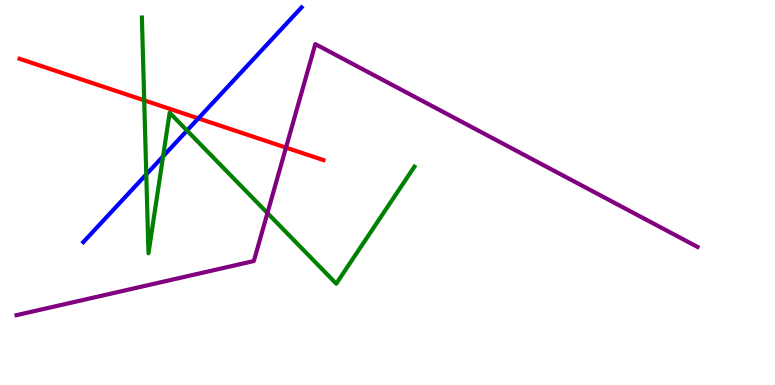[{'lines': ['blue', 'red'], 'intersections': [{'x': 2.56, 'y': 6.92}]}, {'lines': ['green', 'red'], 'intersections': [{'x': 1.86, 'y': 7.39}]}, {'lines': ['purple', 'red'], 'intersections': [{'x': 3.69, 'y': 6.17}]}, {'lines': ['blue', 'green'], 'intersections': [{'x': 1.89, 'y': 5.47}, {'x': 2.1, 'y': 5.94}, {'x': 2.41, 'y': 6.61}]}, {'lines': ['blue', 'purple'], 'intersections': []}, {'lines': ['green', 'purple'], 'intersections': [{'x': 3.45, 'y': 4.47}]}]